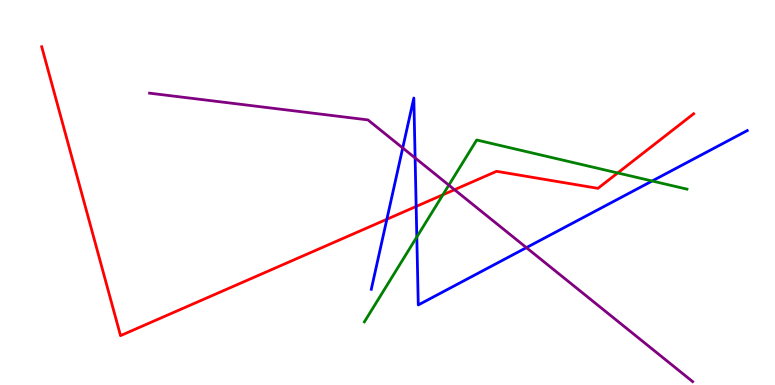[{'lines': ['blue', 'red'], 'intersections': [{'x': 4.99, 'y': 4.31}, {'x': 5.37, 'y': 4.64}]}, {'lines': ['green', 'red'], 'intersections': [{'x': 5.71, 'y': 4.94}, {'x': 7.97, 'y': 5.51}]}, {'lines': ['purple', 'red'], 'intersections': [{'x': 5.86, 'y': 5.07}]}, {'lines': ['blue', 'green'], 'intersections': [{'x': 5.38, 'y': 3.84}, {'x': 8.41, 'y': 5.3}]}, {'lines': ['blue', 'purple'], 'intersections': [{'x': 5.2, 'y': 6.16}, {'x': 5.36, 'y': 5.9}, {'x': 6.79, 'y': 3.57}]}, {'lines': ['green', 'purple'], 'intersections': [{'x': 5.79, 'y': 5.19}]}]